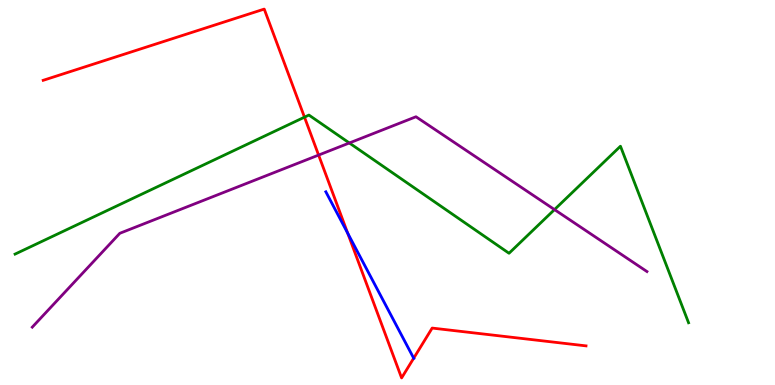[{'lines': ['blue', 'red'], 'intersections': [{'x': 4.49, 'y': 3.94}, {'x': 5.34, 'y': 0.696}]}, {'lines': ['green', 'red'], 'intersections': [{'x': 3.93, 'y': 6.96}]}, {'lines': ['purple', 'red'], 'intersections': [{'x': 4.11, 'y': 5.97}]}, {'lines': ['blue', 'green'], 'intersections': []}, {'lines': ['blue', 'purple'], 'intersections': []}, {'lines': ['green', 'purple'], 'intersections': [{'x': 4.51, 'y': 6.29}, {'x': 7.15, 'y': 4.56}]}]